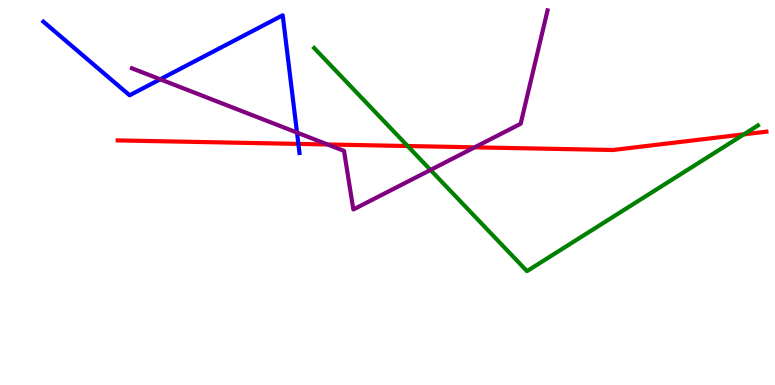[{'lines': ['blue', 'red'], 'intersections': [{'x': 3.85, 'y': 6.26}]}, {'lines': ['green', 'red'], 'intersections': [{'x': 5.26, 'y': 6.21}, {'x': 9.6, 'y': 6.51}]}, {'lines': ['purple', 'red'], 'intersections': [{'x': 4.23, 'y': 6.25}, {'x': 6.12, 'y': 6.17}]}, {'lines': ['blue', 'green'], 'intersections': []}, {'lines': ['blue', 'purple'], 'intersections': [{'x': 2.07, 'y': 7.94}, {'x': 3.83, 'y': 6.56}]}, {'lines': ['green', 'purple'], 'intersections': [{'x': 5.55, 'y': 5.59}]}]